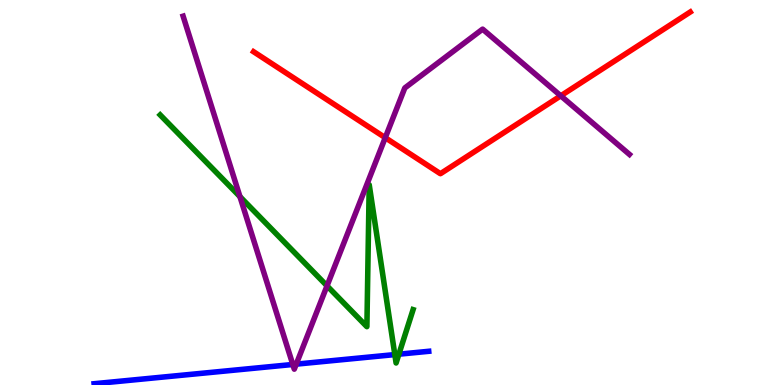[{'lines': ['blue', 'red'], 'intersections': []}, {'lines': ['green', 'red'], 'intersections': []}, {'lines': ['purple', 'red'], 'intersections': [{'x': 4.97, 'y': 6.42}, {'x': 7.24, 'y': 7.51}]}, {'lines': ['blue', 'green'], 'intersections': [{'x': 5.09, 'y': 0.79}, {'x': 5.15, 'y': 0.8}]}, {'lines': ['blue', 'purple'], 'intersections': [{'x': 3.78, 'y': 0.533}, {'x': 3.82, 'y': 0.542}]}, {'lines': ['green', 'purple'], 'intersections': [{'x': 3.1, 'y': 4.89}, {'x': 4.22, 'y': 2.58}]}]